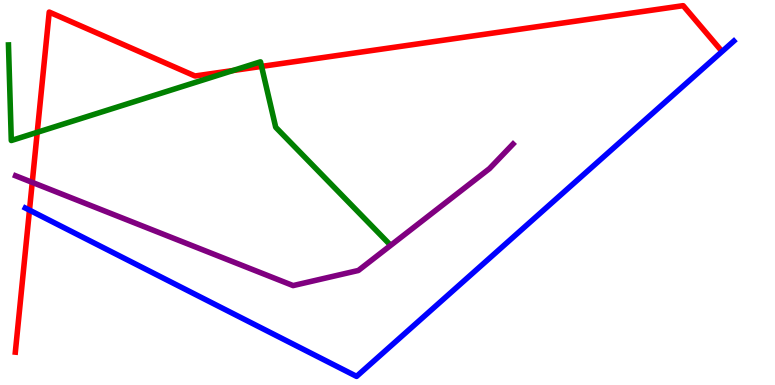[{'lines': ['blue', 'red'], 'intersections': [{'x': 0.38, 'y': 4.54}]}, {'lines': ['green', 'red'], 'intersections': [{'x': 0.481, 'y': 6.56}, {'x': 3.01, 'y': 8.17}, {'x': 3.37, 'y': 8.28}]}, {'lines': ['purple', 'red'], 'intersections': [{'x': 0.416, 'y': 5.26}]}, {'lines': ['blue', 'green'], 'intersections': []}, {'lines': ['blue', 'purple'], 'intersections': []}, {'lines': ['green', 'purple'], 'intersections': []}]